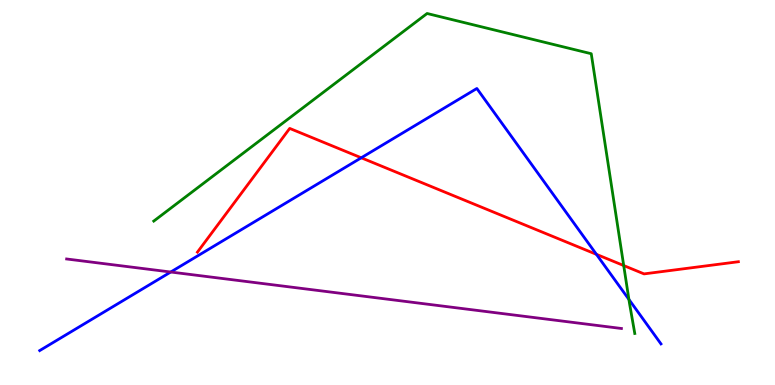[{'lines': ['blue', 'red'], 'intersections': [{'x': 4.66, 'y': 5.9}, {'x': 7.7, 'y': 3.39}]}, {'lines': ['green', 'red'], 'intersections': [{'x': 8.05, 'y': 3.1}]}, {'lines': ['purple', 'red'], 'intersections': []}, {'lines': ['blue', 'green'], 'intersections': [{'x': 8.11, 'y': 2.22}]}, {'lines': ['blue', 'purple'], 'intersections': [{'x': 2.2, 'y': 2.93}]}, {'lines': ['green', 'purple'], 'intersections': []}]